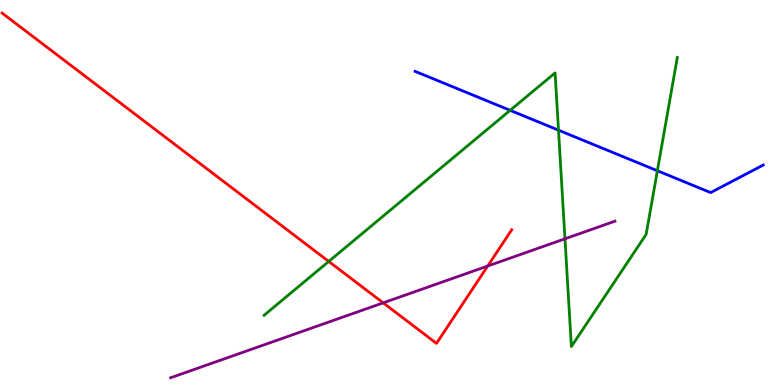[{'lines': ['blue', 'red'], 'intersections': []}, {'lines': ['green', 'red'], 'intersections': [{'x': 4.24, 'y': 3.21}]}, {'lines': ['purple', 'red'], 'intersections': [{'x': 4.94, 'y': 2.13}, {'x': 6.29, 'y': 3.09}]}, {'lines': ['blue', 'green'], 'intersections': [{'x': 6.58, 'y': 7.13}, {'x': 7.21, 'y': 6.62}, {'x': 8.48, 'y': 5.57}]}, {'lines': ['blue', 'purple'], 'intersections': []}, {'lines': ['green', 'purple'], 'intersections': [{'x': 7.29, 'y': 3.8}]}]